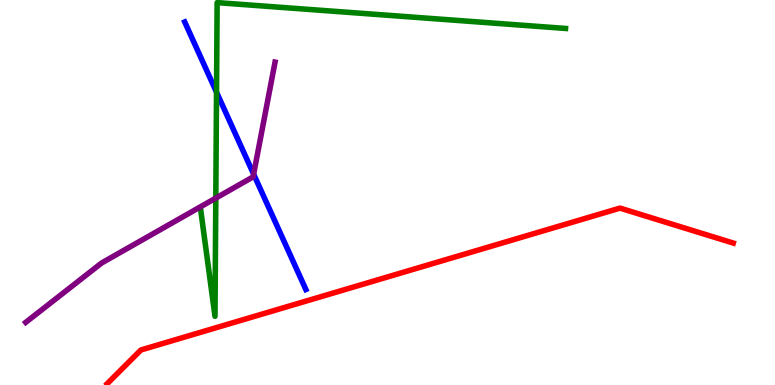[{'lines': ['blue', 'red'], 'intersections': []}, {'lines': ['green', 'red'], 'intersections': []}, {'lines': ['purple', 'red'], 'intersections': []}, {'lines': ['blue', 'green'], 'intersections': [{'x': 2.79, 'y': 7.61}]}, {'lines': ['blue', 'purple'], 'intersections': [{'x': 3.27, 'y': 5.48}]}, {'lines': ['green', 'purple'], 'intersections': [{'x': 2.78, 'y': 4.85}]}]